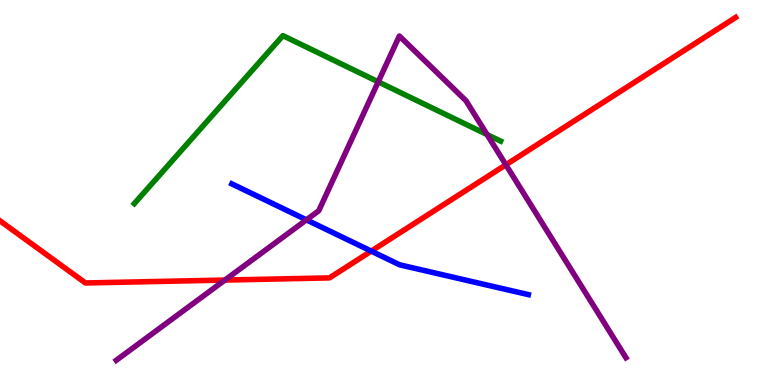[{'lines': ['blue', 'red'], 'intersections': [{'x': 4.79, 'y': 3.48}]}, {'lines': ['green', 'red'], 'intersections': []}, {'lines': ['purple', 'red'], 'intersections': [{'x': 2.9, 'y': 2.73}, {'x': 6.53, 'y': 5.72}]}, {'lines': ['blue', 'green'], 'intersections': []}, {'lines': ['blue', 'purple'], 'intersections': [{'x': 3.95, 'y': 4.29}]}, {'lines': ['green', 'purple'], 'intersections': [{'x': 4.88, 'y': 7.87}, {'x': 6.28, 'y': 6.51}]}]